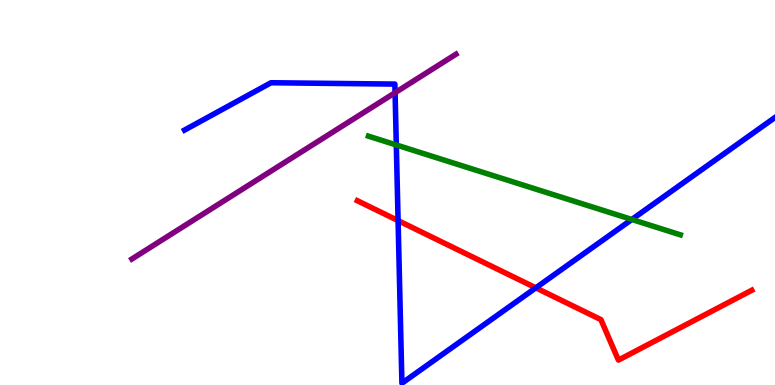[{'lines': ['blue', 'red'], 'intersections': [{'x': 5.14, 'y': 4.27}, {'x': 6.91, 'y': 2.52}]}, {'lines': ['green', 'red'], 'intersections': []}, {'lines': ['purple', 'red'], 'intersections': []}, {'lines': ['blue', 'green'], 'intersections': [{'x': 5.11, 'y': 6.23}, {'x': 8.15, 'y': 4.3}]}, {'lines': ['blue', 'purple'], 'intersections': [{'x': 5.1, 'y': 7.59}]}, {'lines': ['green', 'purple'], 'intersections': []}]